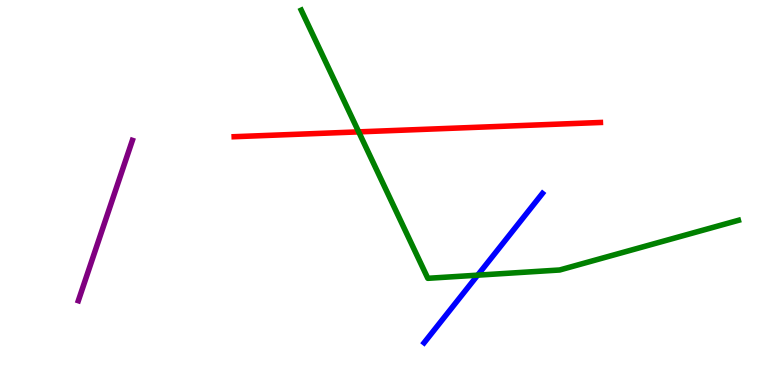[{'lines': ['blue', 'red'], 'intersections': []}, {'lines': ['green', 'red'], 'intersections': [{'x': 4.63, 'y': 6.57}]}, {'lines': ['purple', 'red'], 'intersections': []}, {'lines': ['blue', 'green'], 'intersections': [{'x': 6.16, 'y': 2.85}]}, {'lines': ['blue', 'purple'], 'intersections': []}, {'lines': ['green', 'purple'], 'intersections': []}]